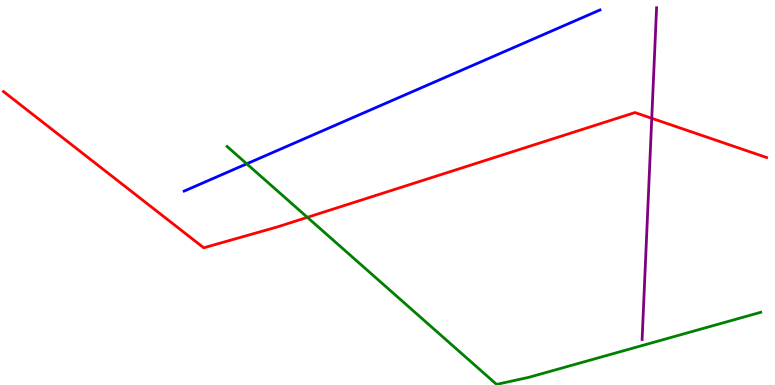[{'lines': ['blue', 'red'], 'intersections': []}, {'lines': ['green', 'red'], 'intersections': [{'x': 3.97, 'y': 4.35}]}, {'lines': ['purple', 'red'], 'intersections': [{'x': 8.41, 'y': 6.93}]}, {'lines': ['blue', 'green'], 'intersections': [{'x': 3.18, 'y': 5.74}]}, {'lines': ['blue', 'purple'], 'intersections': []}, {'lines': ['green', 'purple'], 'intersections': []}]